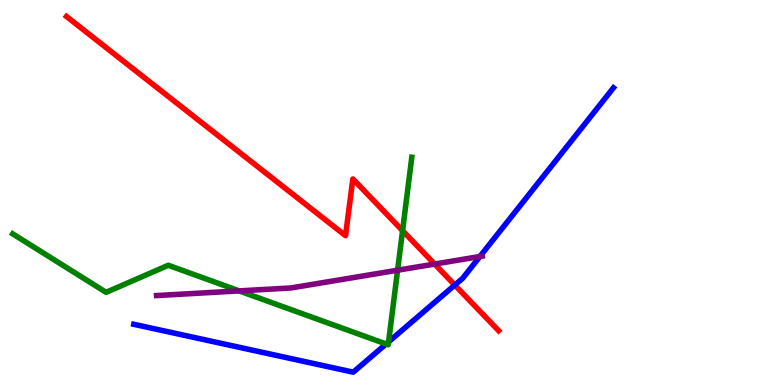[{'lines': ['blue', 'red'], 'intersections': [{'x': 5.87, 'y': 2.6}]}, {'lines': ['green', 'red'], 'intersections': [{'x': 5.19, 'y': 4.01}]}, {'lines': ['purple', 'red'], 'intersections': [{'x': 5.61, 'y': 3.14}]}, {'lines': ['blue', 'green'], 'intersections': [{'x': 4.98, 'y': 1.07}, {'x': 5.01, 'y': 1.12}]}, {'lines': ['blue', 'purple'], 'intersections': [{'x': 6.19, 'y': 3.34}]}, {'lines': ['green', 'purple'], 'intersections': [{'x': 3.09, 'y': 2.44}, {'x': 5.13, 'y': 2.98}]}]